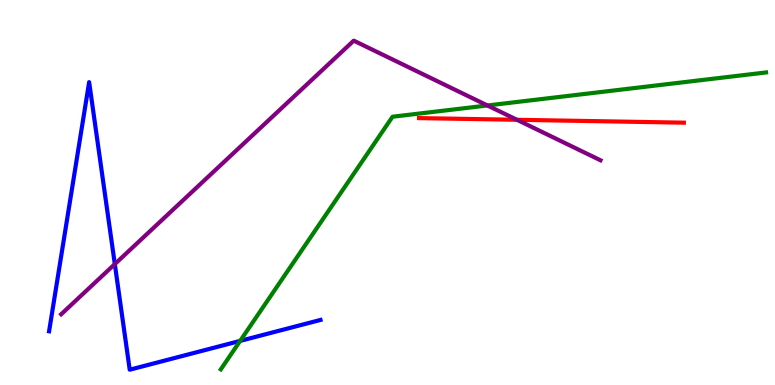[{'lines': ['blue', 'red'], 'intersections': []}, {'lines': ['green', 'red'], 'intersections': []}, {'lines': ['purple', 'red'], 'intersections': [{'x': 6.67, 'y': 6.89}]}, {'lines': ['blue', 'green'], 'intersections': [{'x': 3.1, 'y': 1.15}]}, {'lines': ['blue', 'purple'], 'intersections': [{'x': 1.48, 'y': 3.14}]}, {'lines': ['green', 'purple'], 'intersections': [{'x': 6.29, 'y': 7.26}]}]